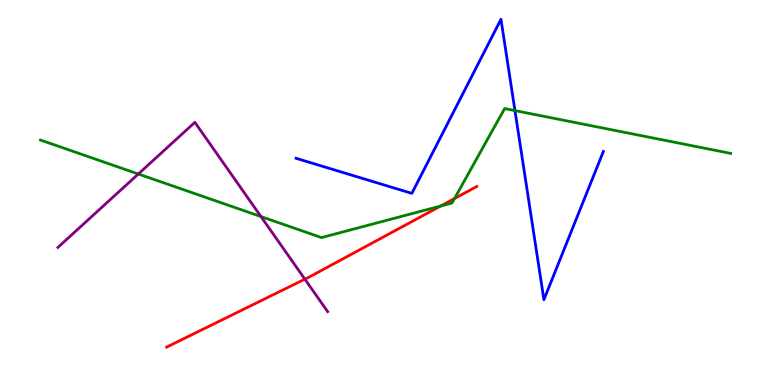[{'lines': ['blue', 'red'], 'intersections': []}, {'lines': ['green', 'red'], 'intersections': [{'x': 5.69, 'y': 4.65}, {'x': 5.86, 'y': 4.84}]}, {'lines': ['purple', 'red'], 'intersections': [{'x': 3.93, 'y': 2.75}]}, {'lines': ['blue', 'green'], 'intersections': [{'x': 6.64, 'y': 7.13}]}, {'lines': ['blue', 'purple'], 'intersections': []}, {'lines': ['green', 'purple'], 'intersections': [{'x': 1.78, 'y': 5.48}, {'x': 3.37, 'y': 4.37}]}]